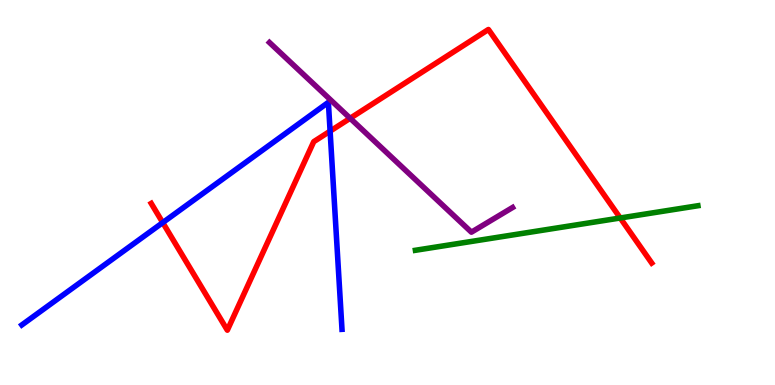[{'lines': ['blue', 'red'], 'intersections': [{'x': 2.1, 'y': 4.22}, {'x': 4.26, 'y': 6.59}]}, {'lines': ['green', 'red'], 'intersections': [{'x': 8.0, 'y': 4.34}]}, {'lines': ['purple', 'red'], 'intersections': [{'x': 4.52, 'y': 6.93}]}, {'lines': ['blue', 'green'], 'intersections': []}, {'lines': ['blue', 'purple'], 'intersections': []}, {'lines': ['green', 'purple'], 'intersections': []}]